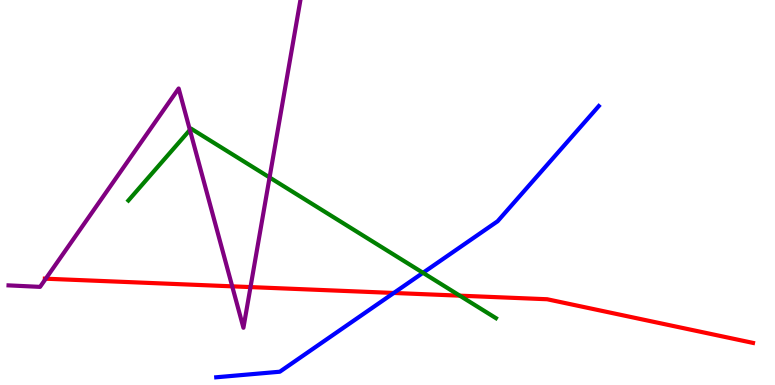[{'lines': ['blue', 'red'], 'intersections': [{'x': 5.08, 'y': 2.39}]}, {'lines': ['green', 'red'], 'intersections': [{'x': 5.93, 'y': 2.32}]}, {'lines': ['purple', 'red'], 'intersections': [{'x': 0.591, 'y': 2.76}, {'x': 3.0, 'y': 2.56}, {'x': 3.23, 'y': 2.54}]}, {'lines': ['blue', 'green'], 'intersections': [{'x': 5.46, 'y': 2.91}]}, {'lines': ['blue', 'purple'], 'intersections': []}, {'lines': ['green', 'purple'], 'intersections': [{'x': 2.45, 'y': 6.62}, {'x': 3.48, 'y': 5.39}]}]